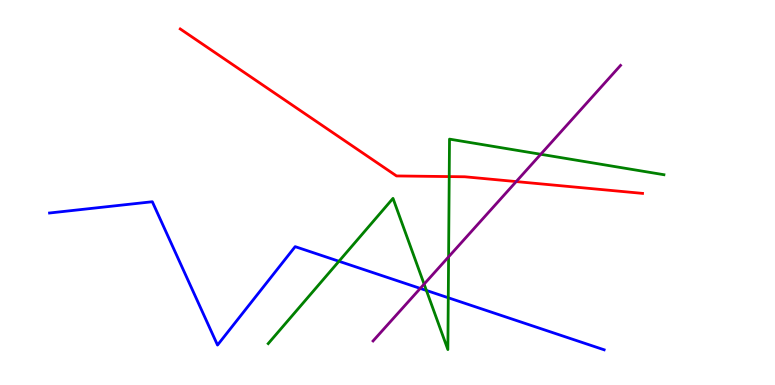[{'lines': ['blue', 'red'], 'intersections': []}, {'lines': ['green', 'red'], 'intersections': [{'x': 5.8, 'y': 5.41}]}, {'lines': ['purple', 'red'], 'intersections': [{'x': 6.66, 'y': 5.28}]}, {'lines': ['blue', 'green'], 'intersections': [{'x': 4.37, 'y': 3.21}, {'x': 5.5, 'y': 2.46}, {'x': 5.78, 'y': 2.27}]}, {'lines': ['blue', 'purple'], 'intersections': [{'x': 5.42, 'y': 2.51}]}, {'lines': ['green', 'purple'], 'intersections': [{'x': 5.47, 'y': 2.62}, {'x': 5.79, 'y': 3.33}, {'x': 6.98, 'y': 5.99}]}]